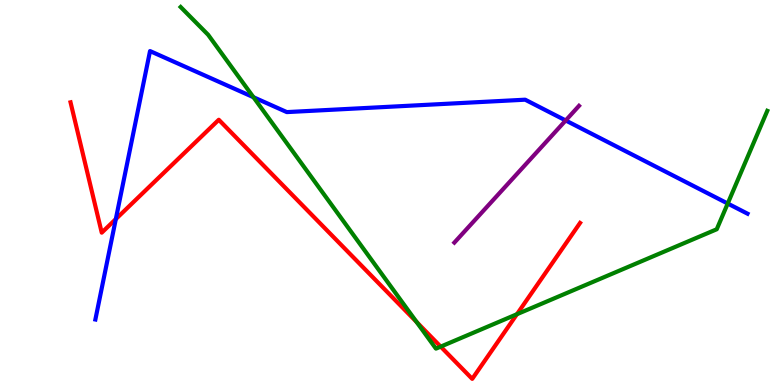[{'lines': ['blue', 'red'], 'intersections': [{'x': 1.49, 'y': 4.31}]}, {'lines': ['green', 'red'], 'intersections': [{'x': 5.38, 'y': 1.64}, {'x': 5.69, 'y': 0.997}, {'x': 6.67, 'y': 1.84}]}, {'lines': ['purple', 'red'], 'intersections': []}, {'lines': ['blue', 'green'], 'intersections': [{'x': 3.27, 'y': 7.48}, {'x': 9.39, 'y': 4.71}]}, {'lines': ['blue', 'purple'], 'intersections': [{'x': 7.3, 'y': 6.87}]}, {'lines': ['green', 'purple'], 'intersections': []}]